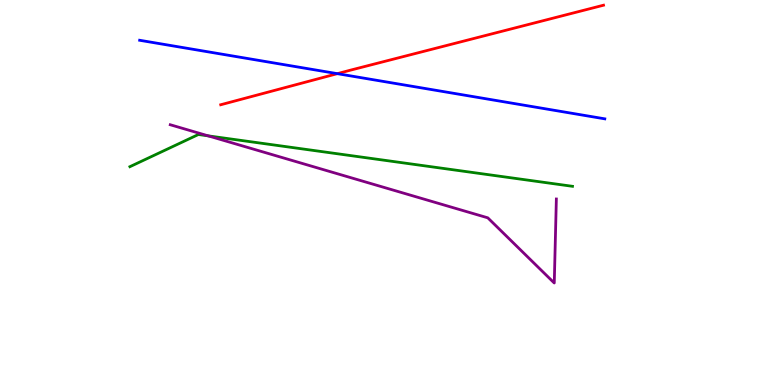[{'lines': ['blue', 'red'], 'intersections': [{'x': 4.35, 'y': 8.09}]}, {'lines': ['green', 'red'], 'intersections': []}, {'lines': ['purple', 'red'], 'intersections': []}, {'lines': ['blue', 'green'], 'intersections': []}, {'lines': ['blue', 'purple'], 'intersections': []}, {'lines': ['green', 'purple'], 'intersections': [{'x': 2.69, 'y': 6.47}]}]